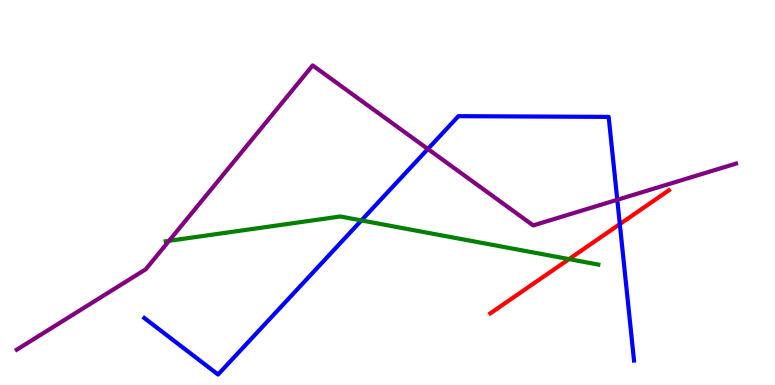[{'lines': ['blue', 'red'], 'intersections': [{'x': 8.0, 'y': 4.18}]}, {'lines': ['green', 'red'], 'intersections': [{'x': 7.34, 'y': 3.27}]}, {'lines': ['purple', 'red'], 'intersections': []}, {'lines': ['blue', 'green'], 'intersections': [{'x': 4.66, 'y': 4.27}]}, {'lines': ['blue', 'purple'], 'intersections': [{'x': 5.52, 'y': 6.13}, {'x': 7.97, 'y': 4.81}]}, {'lines': ['green', 'purple'], 'intersections': [{'x': 2.18, 'y': 3.75}]}]